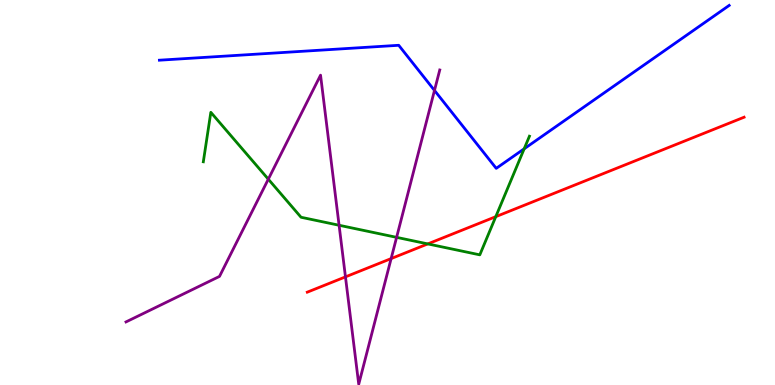[{'lines': ['blue', 'red'], 'intersections': []}, {'lines': ['green', 'red'], 'intersections': [{'x': 5.52, 'y': 3.66}, {'x': 6.4, 'y': 4.37}]}, {'lines': ['purple', 'red'], 'intersections': [{'x': 4.46, 'y': 2.81}, {'x': 5.05, 'y': 3.28}]}, {'lines': ['blue', 'green'], 'intersections': [{'x': 6.76, 'y': 6.13}]}, {'lines': ['blue', 'purple'], 'intersections': [{'x': 5.61, 'y': 7.65}]}, {'lines': ['green', 'purple'], 'intersections': [{'x': 3.46, 'y': 5.35}, {'x': 4.38, 'y': 4.15}, {'x': 5.12, 'y': 3.84}]}]